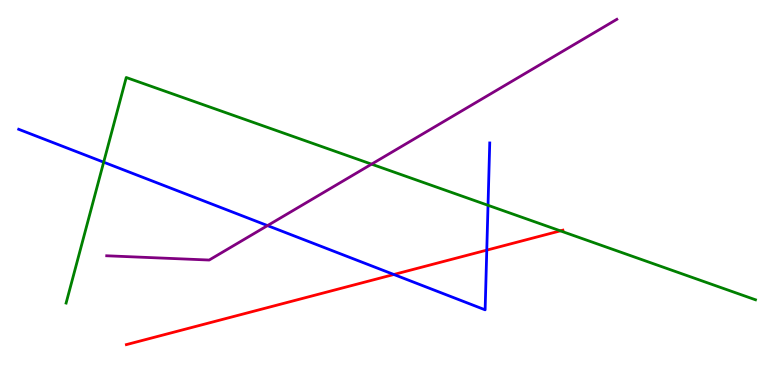[{'lines': ['blue', 'red'], 'intersections': [{'x': 5.08, 'y': 2.87}, {'x': 6.28, 'y': 3.5}]}, {'lines': ['green', 'red'], 'intersections': [{'x': 7.23, 'y': 4.0}]}, {'lines': ['purple', 'red'], 'intersections': []}, {'lines': ['blue', 'green'], 'intersections': [{'x': 1.34, 'y': 5.79}, {'x': 6.3, 'y': 4.67}]}, {'lines': ['blue', 'purple'], 'intersections': [{'x': 3.45, 'y': 4.14}]}, {'lines': ['green', 'purple'], 'intersections': [{'x': 4.79, 'y': 5.74}]}]